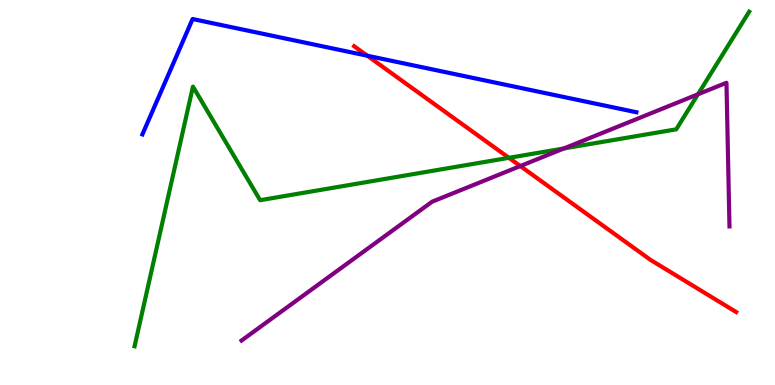[{'lines': ['blue', 'red'], 'intersections': [{'x': 4.74, 'y': 8.55}]}, {'lines': ['green', 'red'], 'intersections': [{'x': 6.57, 'y': 5.9}]}, {'lines': ['purple', 'red'], 'intersections': [{'x': 6.71, 'y': 5.69}]}, {'lines': ['blue', 'green'], 'intersections': []}, {'lines': ['blue', 'purple'], 'intersections': []}, {'lines': ['green', 'purple'], 'intersections': [{'x': 7.28, 'y': 6.14}, {'x': 9.01, 'y': 7.55}]}]